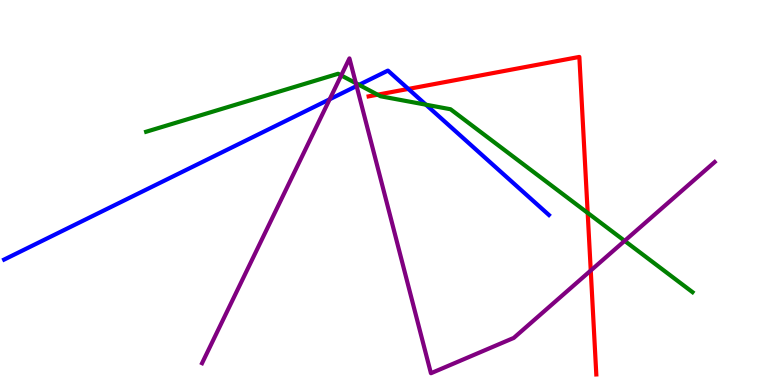[{'lines': ['blue', 'red'], 'intersections': [{'x': 5.27, 'y': 7.69}]}, {'lines': ['green', 'red'], 'intersections': [{'x': 4.87, 'y': 7.54}, {'x': 7.58, 'y': 4.47}]}, {'lines': ['purple', 'red'], 'intersections': [{'x': 7.62, 'y': 2.97}]}, {'lines': ['blue', 'green'], 'intersections': [{'x': 4.63, 'y': 7.8}, {'x': 5.5, 'y': 7.28}]}, {'lines': ['blue', 'purple'], 'intersections': [{'x': 4.25, 'y': 7.42}, {'x': 4.6, 'y': 7.77}]}, {'lines': ['green', 'purple'], 'intersections': [{'x': 4.4, 'y': 8.04}, {'x': 4.59, 'y': 7.84}, {'x': 8.06, 'y': 3.74}]}]